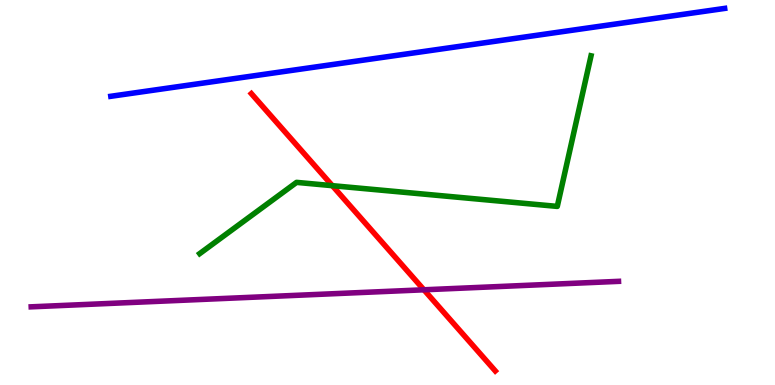[{'lines': ['blue', 'red'], 'intersections': []}, {'lines': ['green', 'red'], 'intersections': [{'x': 4.29, 'y': 5.18}]}, {'lines': ['purple', 'red'], 'intersections': [{'x': 5.47, 'y': 2.47}]}, {'lines': ['blue', 'green'], 'intersections': []}, {'lines': ['blue', 'purple'], 'intersections': []}, {'lines': ['green', 'purple'], 'intersections': []}]